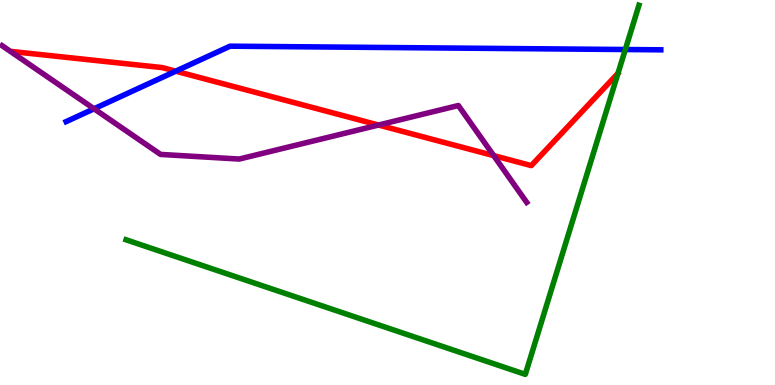[{'lines': ['blue', 'red'], 'intersections': [{'x': 2.27, 'y': 8.15}]}, {'lines': ['green', 'red'], 'intersections': []}, {'lines': ['purple', 'red'], 'intersections': [{'x': 4.88, 'y': 6.75}, {'x': 6.37, 'y': 5.96}]}, {'lines': ['blue', 'green'], 'intersections': [{'x': 8.07, 'y': 8.71}]}, {'lines': ['blue', 'purple'], 'intersections': [{'x': 1.21, 'y': 7.17}]}, {'lines': ['green', 'purple'], 'intersections': []}]